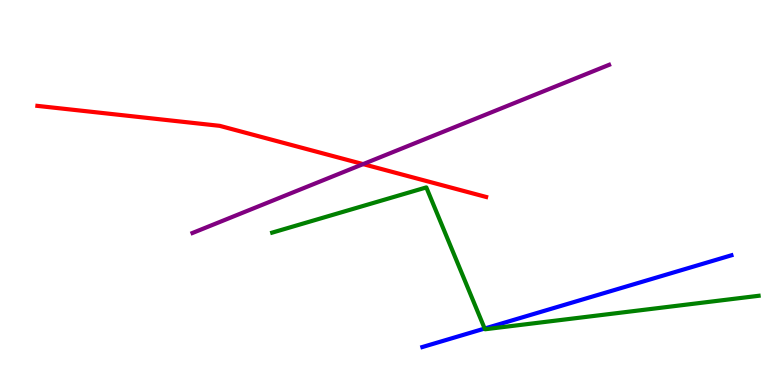[{'lines': ['blue', 'red'], 'intersections': []}, {'lines': ['green', 'red'], 'intersections': []}, {'lines': ['purple', 'red'], 'intersections': [{'x': 4.69, 'y': 5.74}]}, {'lines': ['blue', 'green'], 'intersections': [{'x': 6.25, 'y': 1.47}]}, {'lines': ['blue', 'purple'], 'intersections': []}, {'lines': ['green', 'purple'], 'intersections': []}]